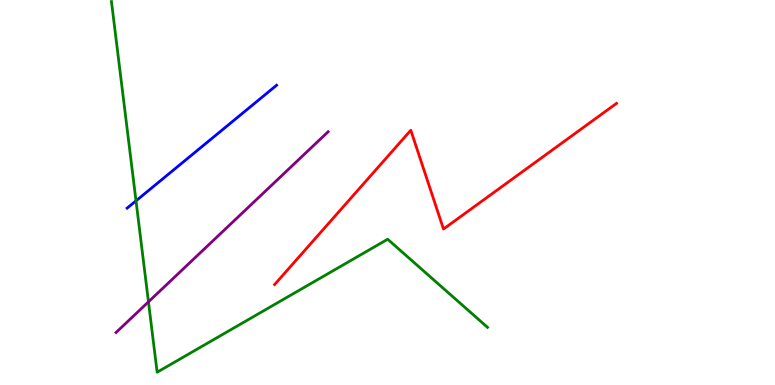[{'lines': ['blue', 'red'], 'intersections': []}, {'lines': ['green', 'red'], 'intersections': []}, {'lines': ['purple', 'red'], 'intersections': []}, {'lines': ['blue', 'green'], 'intersections': [{'x': 1.76, 'y': 4.78}]}, {'lines': ['blue', 'purple'], 'intersections': []}, {'lines': ['green', 'purple'], 'intersections': [{'x': 1.92, 'y': 2.16}]}]